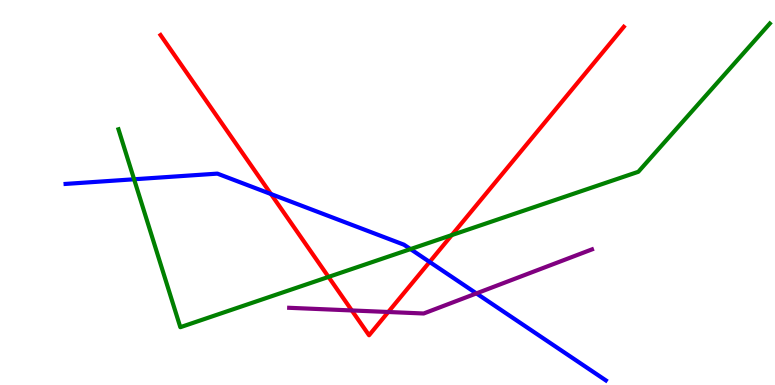[{'lines': ['blue', 'red'], 'intersections': [{'x': 3.5, 'y': 4.96}, {'x': 5.54, 'y': 3.2}]}, {'lines': ['green', 'red'], 'intersections': [{'x': 4.24, 'y': 2.81}, {'x': 5.83, 'y': 3.89}]}, {'lines': ['purple', 'red'], 'intersections': [{'x': 4.54, 'y': 1.94}, {'x': 5.01, 'y': 1.9}]}, {'lines': ['blue', 'green'], 'intersections': [{'x': 1.73, 'y': 5.34}, {'x': 5.3, 'y': 3.53}]}, {'lines': ['blue', 'purple'], 'intersections': [{'x': 6.15, 'y': 2.38}]}, {'lines': ['green', 'purple'], 'intersections': []}]